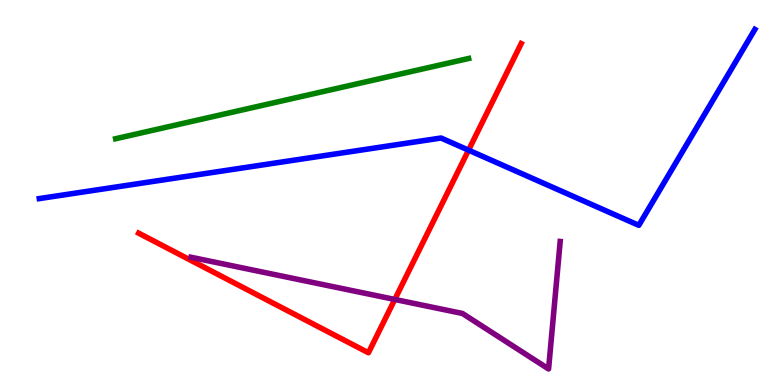[{'lines': ['blue', 'red'], 'intersections': [{'x': 6.05, 'y': 6.1}]}, {'lines': ['green', 'red'], 'intersections': []}, {'lines': ['purple', 'red'], 'intersections': [{'x': 5.09, 'y': 2.22}]}, {'lines': ['blue', 'green'], 'intersections': []}, {'lines': ['blue', 'purple'], 'intersections': []}, {'lines': ['green', 'purple'], 'intersections': []}]